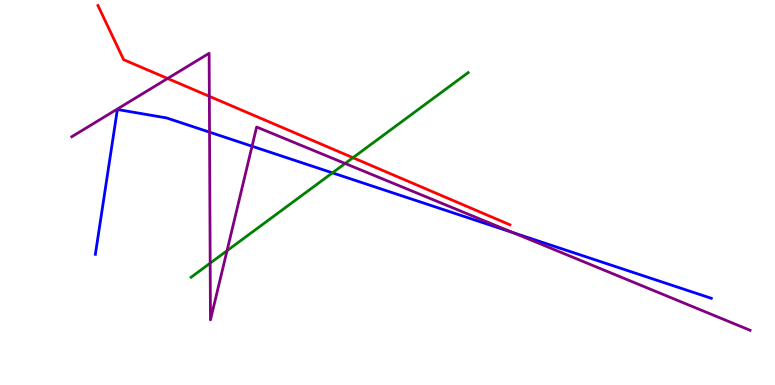[{'lines': ['blue', 'red'], 'intersections': []}, {'lines': ['green', 'red'], 'intersections': [{'x': 4.55, 'y': 5.9}]}, {'lines': ['purple', 'red'], 'intersections': [{'x': 2.16, 'y': 7.96}, {'x': 2.7, 'y': 7.5}]}, {'lines': ['blue', 'green'], 'intersections': [{'x': 4.29, 'y': 5.51}]}, {'lines': ['blue', 'purple'], 'intersections': [{'x': 2.7, 'y': 6.57}, {'x': 3.25, 'y': 6.2}, {'x': 6.62, 'y': 3.96}]}, {'lines': ['green', 'purple'], 'intersections': [{'x': 2.71, 'y': 3.16}, {'x': 2.93, 'y': 3.49}, {'x': 4.45, 'y': 5.75}]}]